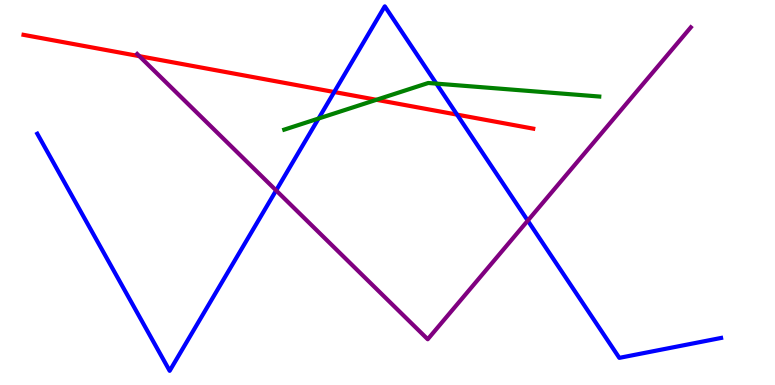[{'lines': ['blue', 'red'], 'intersections': [{'x': 4.31, 'y': 7.61}, {'x': 5.9, 'y': 7.02}]}, {'lines': ['green', 'red'], 'intersections': [{'x': 4.86, 'y': 7.41}]}, {'lines': ['purple', 'red'], 'intersections': [{'x': 1.8, 'y': 8.54}]}, {'lines': ['blue', 'green'], 'intersections': [{'x': 4.11, 'y': 6.92}, {'x': 5.63, 'y': 7.83}]}, {'lines': ['blue', 'purple'], 'intersections': [{'x': 3.56, 'y': 5.05}, {'x': 6.81, 'y': 4.27}]}, {'lines': ['green', 'purple'], 'intersections': []}]